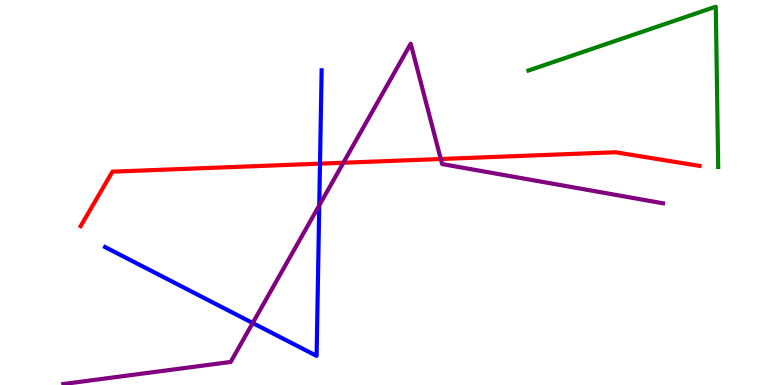[{'lines': ['blue', 'red'], 'intersections': [{'x': 4.13, 'y': 5.75}]}, {'lines': ['green', 'red'], 'intersections': []}, {'lines': ['purple', 'red'], 'intersections': [{'x': 4.43, 'y': 5.77}, {'x': 5.69, 'y': 5.87}]}, {'lines': ['blue', 'green'], 'intersections': []}, {'lines': ['blue', 'purple'], 'intersections': [{'x': 3.26, 'y': 1.61}, {'x': 4.12, 'y': 4.67}]}, {'lines': ['green', 'purple'], 'intersections': []}]